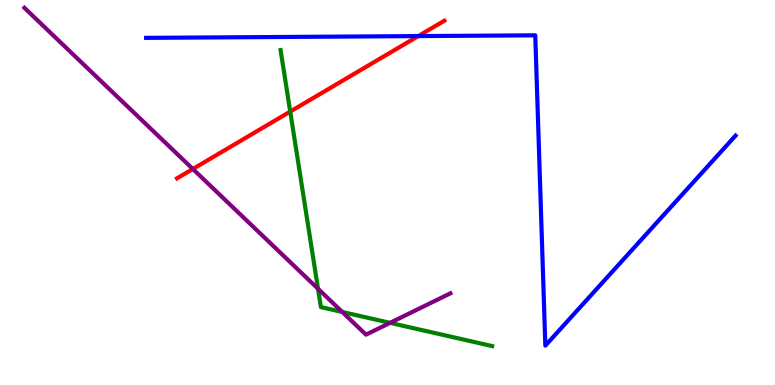[{'lines': ['blue', 'red'], 'intersections': [{'x': 5.4, 'y': 9.06}]}, {'lines': ['green', 'red'], 'intersections': [{'x': 3.74, 'y': 7.1}]}, {'lines': ['purple', 'red'], 'intersections': [{'x': 2.49, 'y': 5.61}]}, {'lines': ['blue', 'green'], 'intersections': []}, {'lines': ['blue', 'purple'], 'intersections': []}, {'lines': ['green', 'purple'], 'intersections': [{'x': 4.1, 'y': 2.5}, {'x': 4.42, 'y': 1.9}, {'x': 5.03, 'y': 1.61}]}]